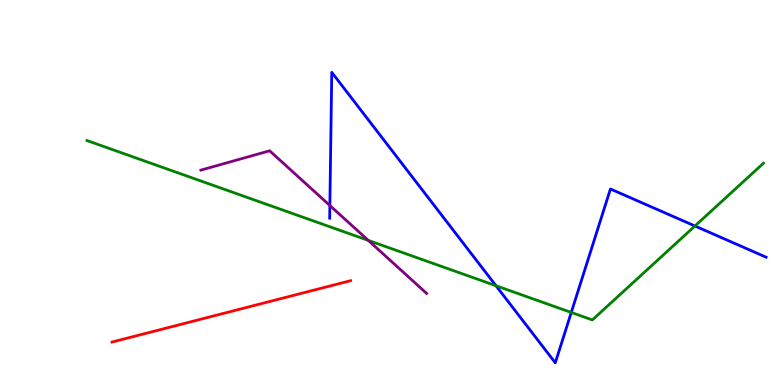[{'lines': ['blue', 'red'], 'intersections': []}, {'lines': ['green', 'red'], 'intersections': []}, {'lines': ['purple', 'red'], 'intersections': []}, {'lines': ['blue', 'green'], 'intersections': [{'x': 6.4, 'y': 2.58}, {'x': 7.37, 'y': 1.88}, {'x': 8.97, 'y': 4.13}]}, {'lines': ['blue', 'purple'], 'intersections': [{'x': 4.26, 'y': 4.66}]}, {'lines': ['green', 'purple'], 'intersections': [{'x': 4.75, 'y': 3.76}]}]